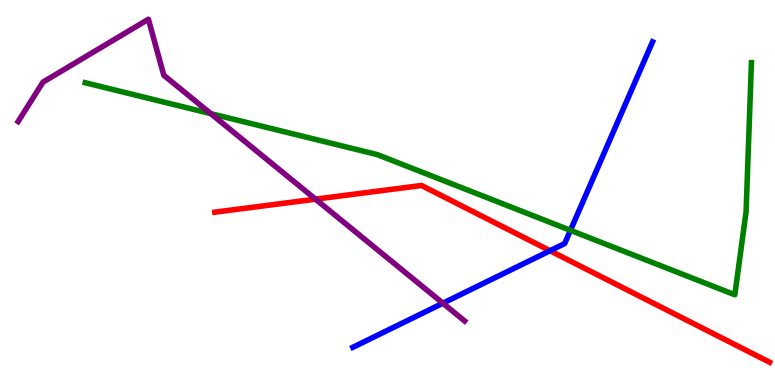[{'lines': ['blue', 'red'], 'intersections': [{'x': 7.1, 'y': 3.49}]}, {'lines': ['green', 'red'], 'intersections': []}, {'lines': ['purple', 'red'], 'intersections': [{'x': 4.07, 'y': 4.83}]}, {'lines': ['blue', 'green'], 'intersections': [{'x': 7.36, 'y': 4.02}]}, {'lines': ['blue', 'purple'], 'intersections': [{'x': 5.71, 'y': 2.12}]}, {'lines': ['green', 'purple'], 'intersections': [{'x': 2.72, 'y': 7.05}]}]